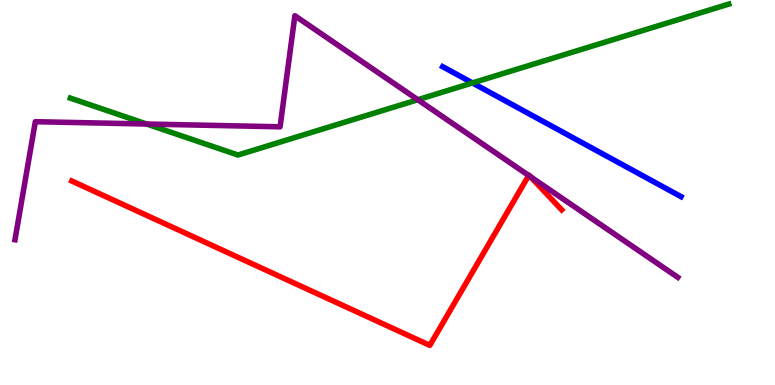[{'lines': ['blue', 'red'], 'intersections': []}, {'lines': ['green', 'red'], 'intersections': []}, {'lines': ['purple', 'red'], 'intersections': [{'x': 6.82, 'y': 5.44}, {'x': 6.84, 'y': 5.41}]}, {'lines': ['blue', 'green'], 'intersections': [{'x': 6.1, 'y': 7.85}]}, {'lines': ['blue', 'purple'], 'intersections': []}, {'lines': ['green', 'purple'], 'intersections': [{'x': 1.89, 'y': 6.78}, {'x': 5.39, 'y': 7.41}]}]